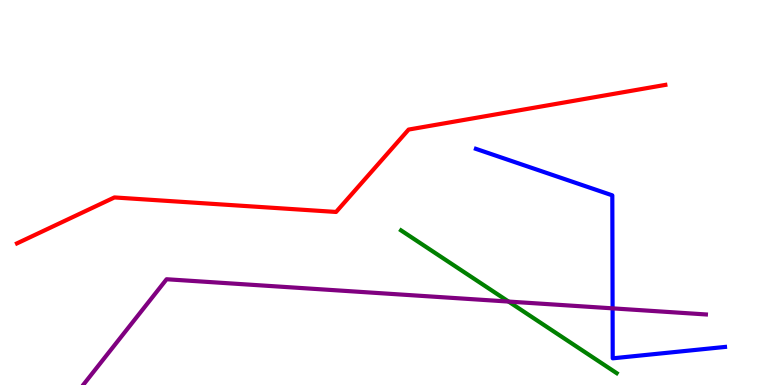[{'lines': ['blue', 'red'], 'intersections': []}, {'lines': ['green', 'red'], 'intersections': []}, {'lines': ['purple', 'red'], 'intersections': []}, {'lines': ['blue', 'green'], 'intersections': []}, {'lines': ['blue', 'purple'], 'intersections': [{'x': 7.9, 'y': 1.99}]}, {'lines': ['green', 'purple'], 'intersections': [{'x': 6.56, 'y': 2.17}]}]